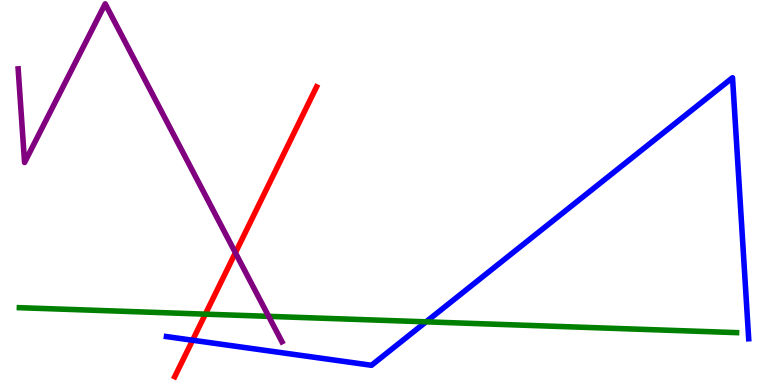[{'lines': ['blue', 'red'], 'intersections': [{'x': 2.49, 'y': 1.16}]}, {'lines': ['green', 'red'], 'intersections': [{'x': 2.65, 'y': 1.84}]}, {'lines': ['purple', 'red'], 'intersections': [{'x': 3.04, 'y': 3.44}]}, {'lines': ['blue', 'green'], 'intersections': [{'x': 5.5, 'y': 1.64}]}, {'lines': ['blue', 'purple'], 'intersections': []}, {'lines': ['green', 'purple'], 'intersections': [{'x': 3.47, 'y': 1.78}]}]